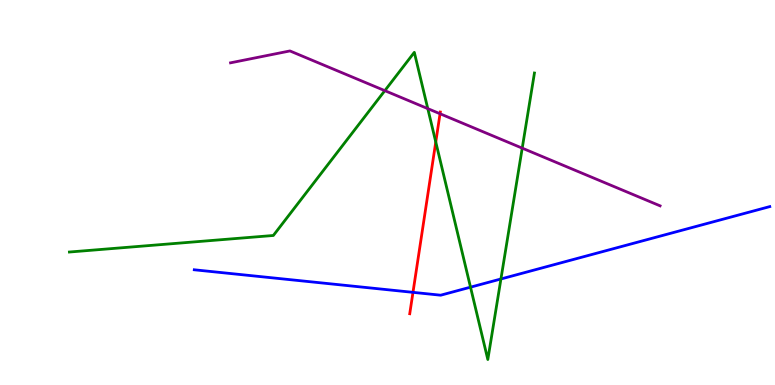[{'lines': ['blue', 'red'], 'intersections': [{'x': 5.33, 'y': 2.41}]}, {'lines': ['green', 'red'], 'intersections': [{'x': 5.62, 'y': 6.31}]}, {'lines': ['purple', 'red'], 'intersections': [{'x': 5.68, 'y': 7.05}]}, {'lines': ['blue', 'green'], 'intersections': [{'x': 6.07, 'y': 2.54}, {'x': 6.46, 'y': 2.75}]}, {'lines': ['blue', 'purple'], 'intersections': []}, {'lines': ['green', 'purple'], 'intersections': [{'x': 4.97, 'y': 7.65}, {'x': 5.52, 'y': 7.18}, {'x': 6.74, 'y': 6.15}]}]